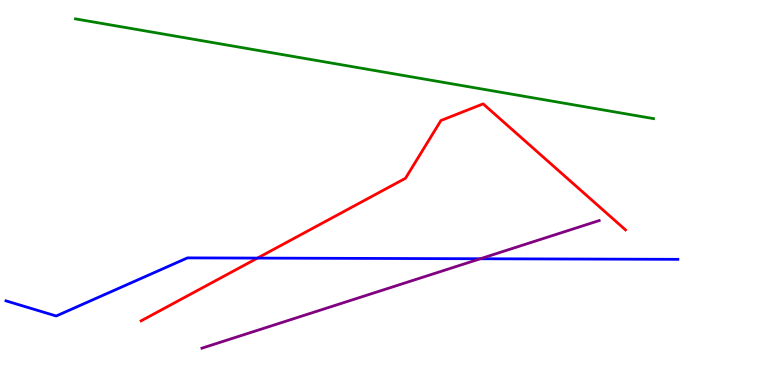[{'lines': ['blue', 'red'], 'intersections': [{'x': 3.32, 'y': 3.3}]}, {'lines': ['green', 'red'], 'intersections': []}, {'lines': ['purple', 'red'], 'intersections': []}, {'lines': ['blue', 'green'], 'intersections': []}, {'lines': ['blue', 'purple'], 'intersections': [{'x': 6.2, 'y': 3.28}]}, {'lines': ['green', 'purple'], 'intersections': []}]